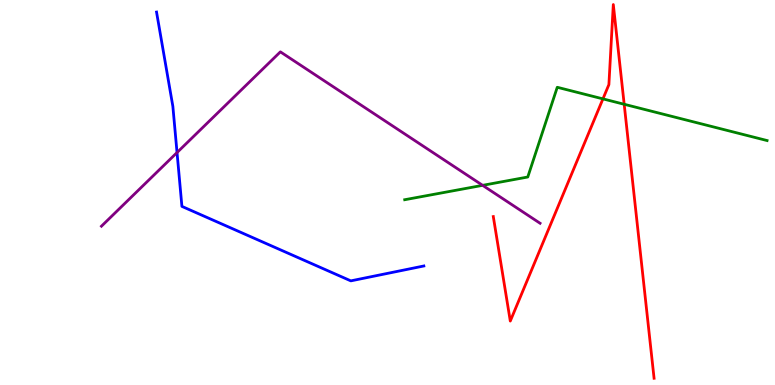[{'lines': ['blue', 'red'], 'intersections': []}, {'lines': ['green', 'red'], 'intersections': [{'x': 7.78, 'y': 7.43}, {'x': 8.05, 'y': 7.29}]}, {'lines': ['purple', 'red'], 'intersections': []}, {'lines': ['blue', 'green'], 'intersections': []}, {'lines': ['blue', 'purple'], 'intersections': [{'x': 2.28, 'y': 6.04}]}, {'lines': ['green', 'purple'], 'intersections': [{'x': 6.23, 'y': 5.19}]}]